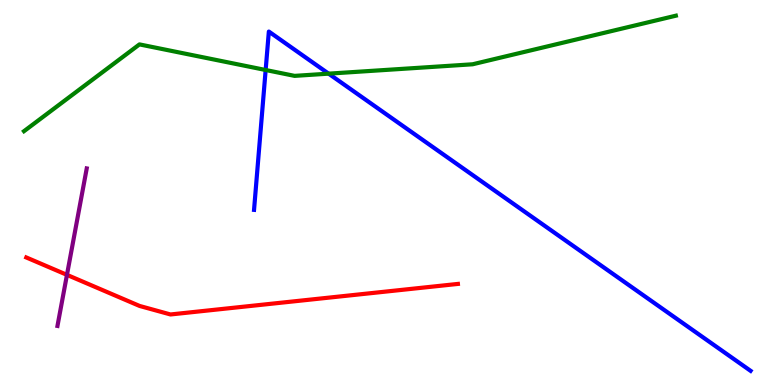[{'lines': ['blue', 'red'], 'intersections': []}, {'lines': ['green', 'red'], 'intersections': []}, {'lines': ['purple', 'red'], 'intersections': [{'x': 0.864, 'y': 2.86}]}, {'lines': ['blue', 'green'], 'intersections': [{'x': 3.43, 'y': 8.18}, {'x': 4.24, 'y': 8.09}]}, {'lines': ['blue', 'purple'], 'intersections': []}, {'lines': ['green', 'purple'], 'intersections': []}]